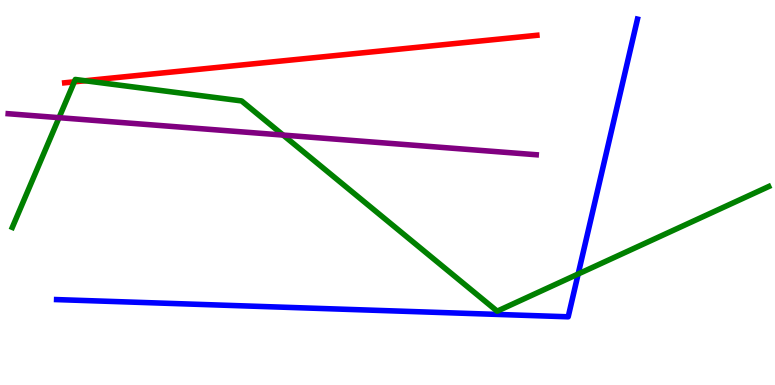[{'lines': ['blue', 'red'], 'intersections': []}, {'lines': ['green', 'red'], 'intersections': [{'x': 0.959, 'y': 7.87}, {'x': 1.1, 'y': 7.9}]}, {'lines': ['purple', 'red'], 'intersections': []}, {'lines': ['blue', 'green'], 'intersections': [{'x': 7.46, 'y': 2.88}]}, {'lines': ['blue', 'purple'], 'intersections': []}, {'lines': ['green', 'purple'], 'intersections': [{'x': 0.762, 'y': 6.94}, {'x': 3.65, 'y': 6.49}]}]